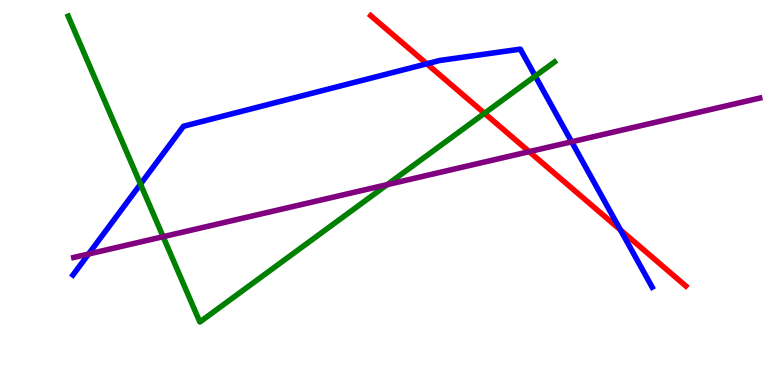[{'lines': ['blue', 'red'], 'intersections': [{'x': 5.51, 'y': 8.34}, {'x': 8.01, 'y': 4.03}]}, {'lines': ['green', 'red'], 'intersections': [{'x': 6.25, 'y': 7.06}]}, {'lines': ['purple', 'red'], 'intersections': [{'x': 6.83, 'y': 6.06}]}, {'lines': ['blue', 'green'], 'intersections': [{'x': 1.81, 'y': 5.22}, {'x': 6.91, 'y': 8.02}]}, {'lines': ['blue', 'purple'], 'intersections': [{'x': 1.14, 'y': 3.4}, {'x': 7.38, 'y': 6.32}]}, {'lines': ['green', 'purple'], 'intersections': [{'x': 2.1, 'y': 3.85}, {'x': 5.0, 'y': 5.2}]}]